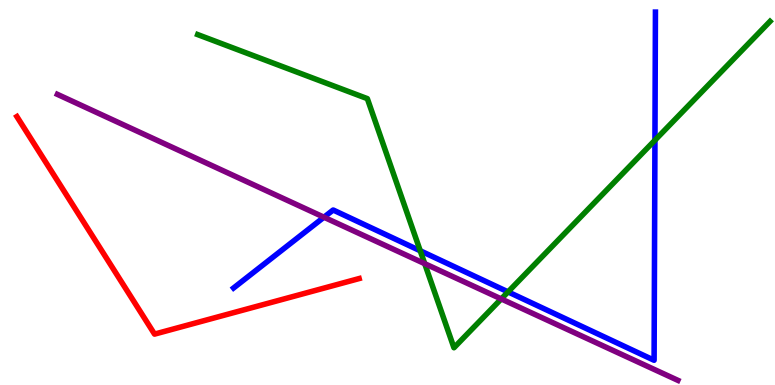[{'lines': ['blue', 'red'], 'intersections': []}, {'lines': ['green', 'red'], 'intersections': []}, {'lines': ['purple', 'red'], 'intersections': []}, {'lines': ['blue', 'green'], 'intersections': [{'x': 5.42, 'y': 3.49}, {'x': 6.56, 'y': 2.42}, {'x': 8.45, 'y': 6.36}]}, {'lines': ['blue', 'purple'], 'intersections': [{'x': 4.18, 'y': 4.36}]}, {'lines': ['green', 'purple'], 'intersections': [{'x': 5.48, 'y': 3.15}, {'x': 6.47, 'y': 2.24}]}]